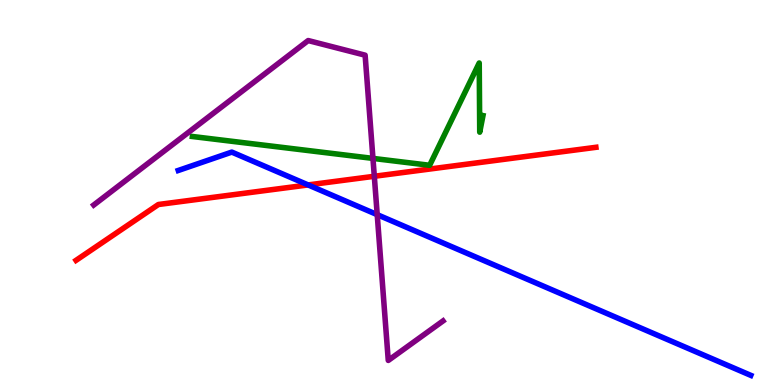[{'lines': ['blue', 'red'], 'intersections': [{'x': 3.98, 'y': 5.2}]}, {'lines': ['green', 'red'], 'intersections': []}, {'lines': ['purple', 'red'], 'intersections': [{'x': 4.83, 'y': 5.42}]}, {'lines': ['blue', 'green'], 'intersections': []}, {'lines': ['blue', 'purple'], 'intersections': [{'x': 4.87, 'y': 4.42}]}, {'lines': ['green', 'purple'], 'intersections': [{'x': 4.81, 'y': 5.89}]}]